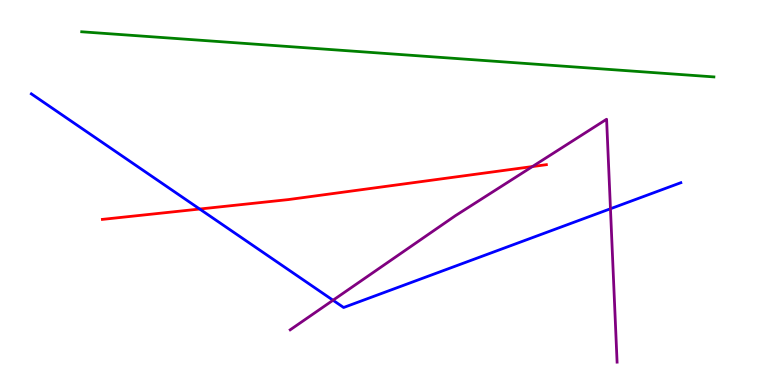[{'lines': ['blue', 'red'], 'intersections': [{'x': 2.58, 'y': 4.57}]}, {'lines': ['green', 'red'], 'intersections': []}, {'lines': ['purple', 'red'], 'intersections': [{'x': 6.87, 'y': 5.67}]}, {'lines': ['blue', 'green'], 'intersections': []}, {'lines': ['blue', 'purple'], 'intersections': [{'x': 4.3, 'y': 2.2}, {'x': 7.88, 'y': 4.58}]}, {'lines': ['green', 'purple'], 'intersections': []}]